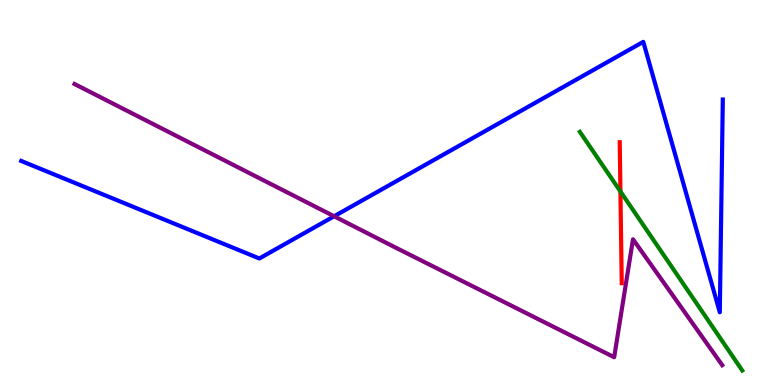[{'lines': ['blue', 'red'], 'intersections': []}, {'lines': ['green', 'red'], 'intersections': [{'x': 8.01, 'y': 5.03}]}, {'lines': ['purple', 'red'], 'intersections': []}, {'lines': ['blue', 'green'], 'intersections': []}, {'lines': ['blue', 'purple'], 'intersections': [{'x': 4.31, 'y': 4.38}]}, {'lines': ['green', 'purple'], 'intersections': []}]